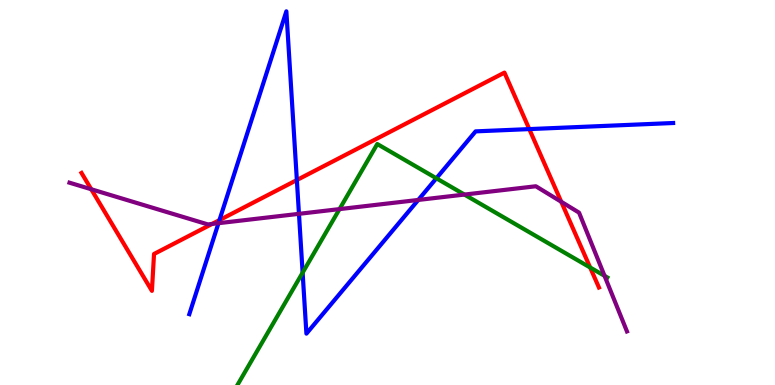[{'lines': ['blue', 'red'], 'intersections': [{'x': 2.83, 'y': 4.28}, {'x': 3.83, 'y': 5.32}, {'x': 6.83, 'y': 6.65}]}, {'lines': ['green', 'red'], 'intersections': [{'x': 7.61, 'y': 3.05}]}, {'lines': ['purple', 'red'], 'intersections': [{'x': 1.18, 'y': 5.08}, {'x': 2.74, 'y': 4.18}, {'x': 7.24, 'y': 4.76}]}, {'lines': ['blue', 'green'], 'intersections': [{'x': 3.9, 'y': 2.92}, {'x': 5.63, 'y': 5.37}]}, {'lines': ['blue', 'purple'], 'intersections': [{'x': 2.82, 'y': 4.2}, {'x': 3.86, 'y': 4.45}, {'x': 5.4, 'y': 4.81}]}, {'lines': ['green', 'purple'], 'intersections': [{'x': 4.38, 'y': 4.57}, {'x': 5.99, 'y': 4.95}, {'x': 7.8, 'y': 2.84}]}]